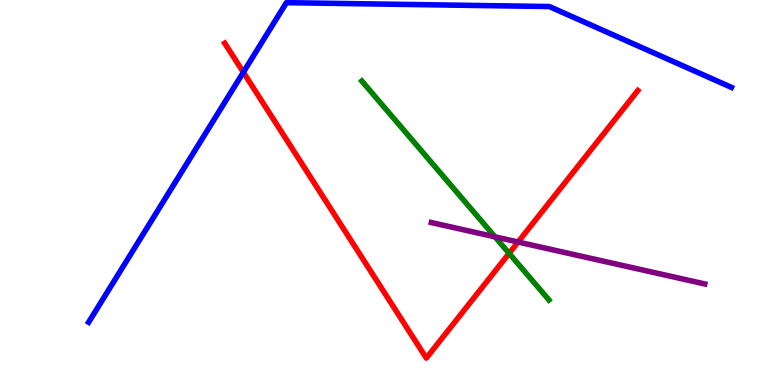[{'lines': ['blue', 'red'], 'intersections': [{'x': 3.14, 'y': 8.12}]}, {'lines': ['green', 'red'], 'intersections': [{'x': 6.57, 'y': 3.42}]}, {'lines': ['purple', 'red'], 'intersections': [{'x': 6.68, 'y': 3.71}]}, {'lines': ['blue', 'green'], 'intersections': []}, {'lines': ['blue', 'purple'], 'intersections': []}, {'lines': ['green', 'purple'], 'intersections': [{'x': 6.39, 'y': 3.85}]}]